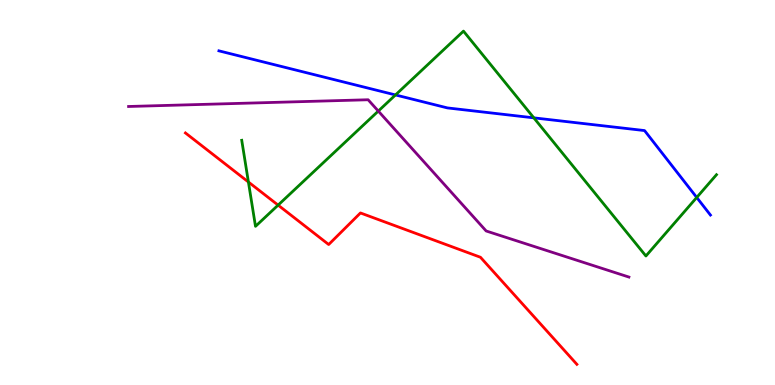[{'lines': ['blue', 'red'], 'intersections': []}, {'lines': ['green', 'red'], 'intersections': [{'x': 3.21, 'y': 5.27}, {'x': 3.59, 'y': 4.67}]}, {'lines': ['purple', 'red'], 'intersections': []}, {'lines': ['blue', 'green'], 'intersections': [{'x': 5.1, 'y': 7.53}, {'x': 6.89, 'y': 6.94}, {'x': 8.99, 'y': 4.87}]}, {'lines': ['blue', 'purple'], 'intersections': []}, {'lines': ['green', 'purple'], 'intersections': [{'x': 4.88, 'y': 7.11}]}]